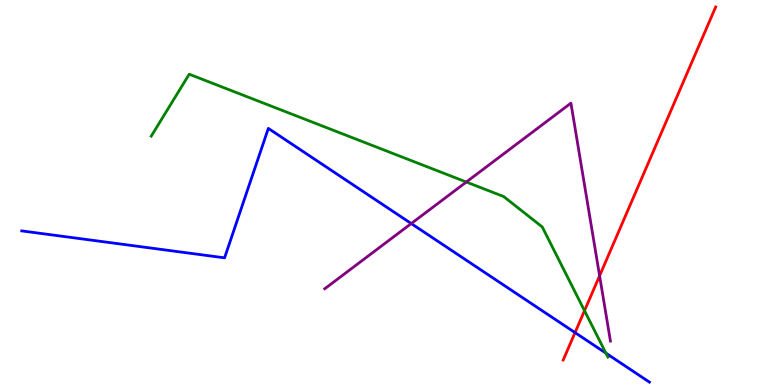[{'lines': ['blue', 'red'], 'intersections': [{'x': 7.42, 'y': 1.36}]}, {'lines': ['green', 'red'], 'intersections': [{'x': 7.54, 'y': 1.93}]}, {'lines': ['purple', 'red'], 'intersections': [{'x': 7.74, 'y': 2.84}]}, {'lines': ['blue', 'green'], 'intersections': [{'x': 7.82, 'y': 0.827}]}, {'lines': ['blue', 'purple'], 'intersections': [{'x': 5.31, 'y': 4.19}]}, {'lines': ['green', 'purple'], 'intersections': [{'x': 6.02, 'y': 5.27}]}]